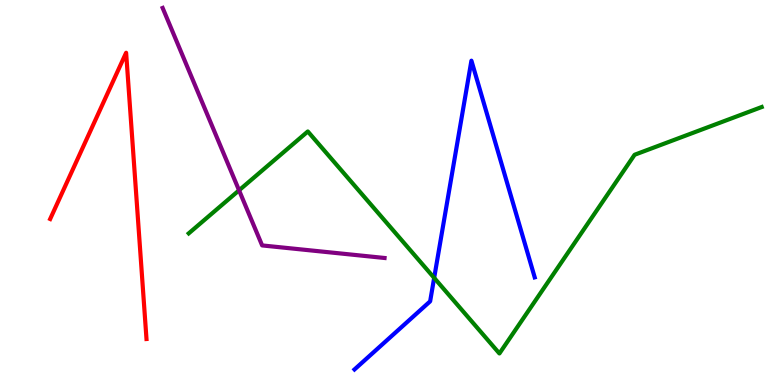[{'lines': ['blue', 'red'], 'intersections': []}, {'lines': ['green', 'red'], 'intersections': []}, {'lines': ['purple', 'red'], 'intersections': []}, {'lines': ['blue', 'green'], 'intersections': [{'x': 5.6, 'y': 2.78}]}, {'lines': ['blue', 'purple'], 'intersections': []}, {'lines': ['green', 'purple'], 'intersections': [{'x': 3.08, 'y': 5.06}]}]